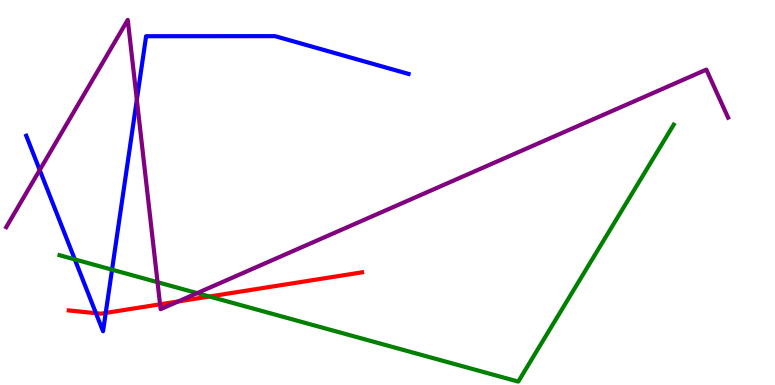[{'lines': ['blue', 'red'], 'intersections': [{'x': 1.24, 'y': 1.87}, {'x': 1.36, 'y': 1.87}]}, {'lines': ['green', 'red'], 'intersections': [{'x': 2.7, 'y': 2.3}]}, {'lines': ['purple', 'red'], 'intersections': [{'x': 2.07, 'y': 2.1}, {'x': 2.3, 'y': 2.17}]}, {'lines': ['blue', 'green'], 'intersections': [{'x': 0.966, 'y': 3.26}, {'x': 1.45, 'y': 3.0}]}, {'lines': ['blue', 'purple'], 'intersections': [{'x': 0.513, 'y': 5.58}, {'x': 1.77, 'y': 7.41}]}, {'lines': ['green', 'purple'], 'intersections': [{'x': 2.03, 'y': 2.67}, {'x': 2.54, 'y': 2.39}]}]